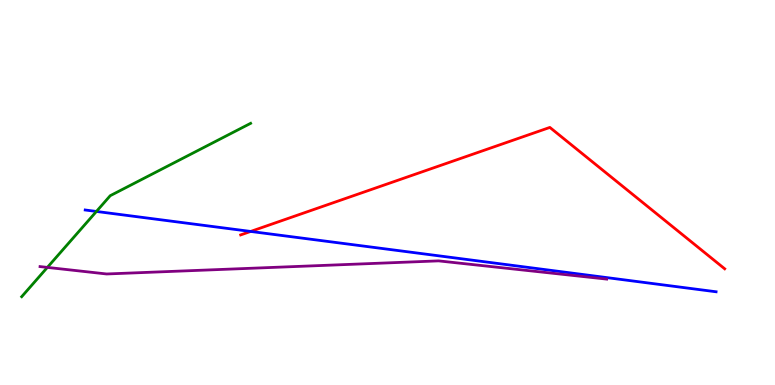[{'lines': ['blue', 'red'], 'intersections': [{'x': 3.23, 'y': 3.99}]}, {'lines': ['green', 'red'], 'intersections': []}, {'lines': ['purple', 'red'], 'intersections': []}, {'lines': ['blue', 'green'], 'intersections': [{'x': 1.24, 'y': 4.51}]}, {'lines': ['blue', 'purple'], 'intersections': []}, {'lines': ['green', 'purple'], 'intersections': [{'x': 0.611, 'y': 3.05}]}]